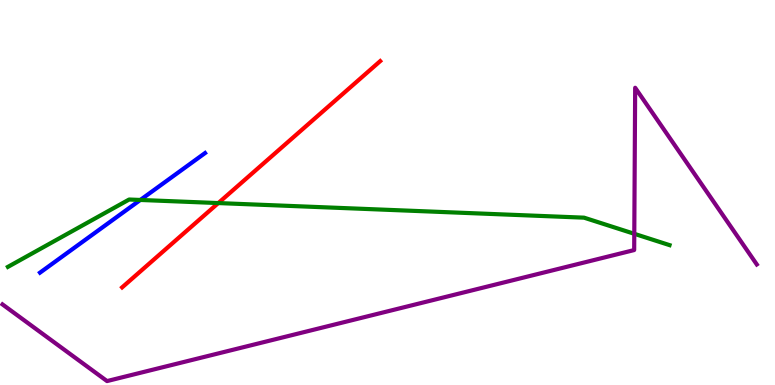[{'lines': ['blue', 'red'], 'intersections': []}, {'lines': ['green', 'red'], 'intersections': [{'x': 2.82, 'y': 4.73}]}, {'lines': ['purple', 'red'], 'intersections': []}, {'lines': ['blue', 'green'], 'intersections': [{'x': 1.81, 'y': 4.81}]}, {'lines': ['blue', 'purple'], 'intersections': []}, {'lines': ['green', 'purple'], 'intersections': [{'x': 8.18, 'y': 3.93}]}]